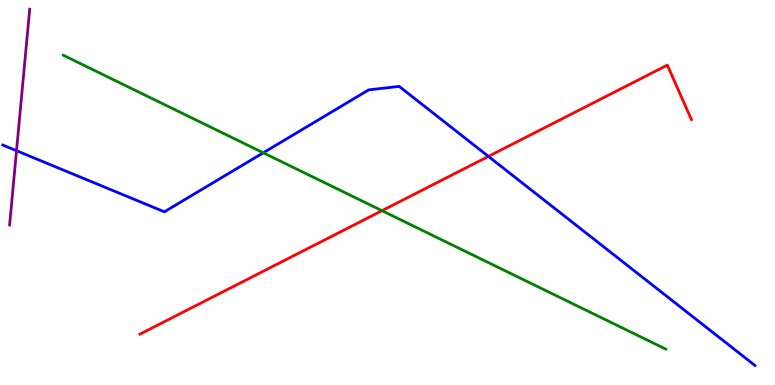[{'lines': ['blue', 'red'], 'intersections': [{'x': 6.3, 'y': 5.94}]}, {'lines': ['green', 'red'], 'intersections': [{'x': 4.93, 'y': 4.53}]}, {'lines': ['purple', 'red'], 'intersections': []}, {'lines': ['blue', 'green'], 'intersections': [{'x': 3.4, 'y': 6.03}]}, {'lines': ['blue', 'purple'], 'intersections': [{'x': 0.213, 'y': 6.09}]}, {'lines': ['green', 'purple'], 'intersections': []}]